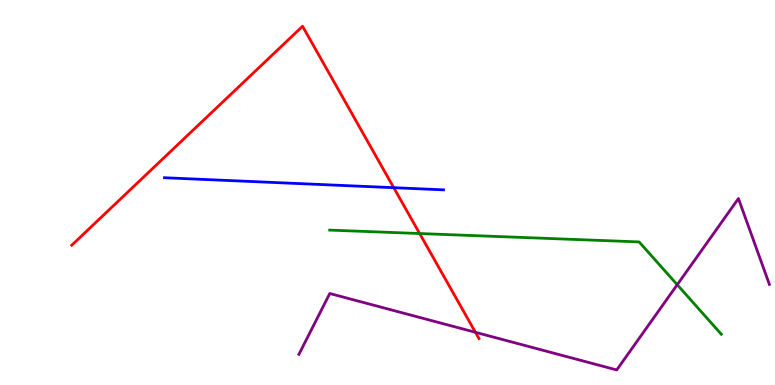[{'lines': ['blue', 'red'], 'intersections': [{'x': 5.08, 'y': 5.12}]}, {'lines': ['green', 'red'], 'intersections': [{'x': 5.41, 'y': 3.93}]}, {'lines': ['purple', 'red'], 'intersections': [{'x': 6.13, 'y': 1.37}]}, {'lines': ['blue', 'green'], 'intersections': []}, {'lines': ['blue', 'purple'], 'intersections': []}, {'lines': ['green', 'purple'], 'intersections': [{'x': 8.74, 'y': 2.6}]}]